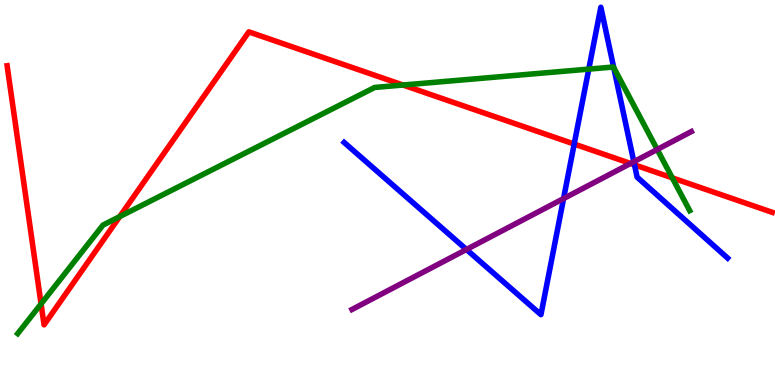[{'lines': ['blue', 'red'], 'intersections': [{'x': 7.41, 'y': 6.26}, {'x': 8.19, 'y': 5.72}]}, {'lines': ['green', 'red'], 'intersections': [{'x': 0.53, 'y': 2.11}, {'x': 1.54, 'y': 4.37}, {'x': 5.2, 'y': 7.79}, {'x': 8.67, 'y': 5.38}]}, {'lines': ['purple', 'red'], 'intersections': [{'x': 8.14, 'y': 5.75}]}, {'lines': ['blue', 'green'], 'intersections': [{'x': 7.6, 'y': 8.2}, {'x': 7.92, 'y': 8.25}]}, {'lines': ['blue', 'purple'], 'intersections': [{'x': 6.02, 'y': 3.52}, {'x': 7.27, 'y': 4.84}, {'x': 8.18, 'y': 5.8}]}, {'lines': ['green', 'purple'], 'intersections': [{'x': 8.48, 'y': 6.12}]}]